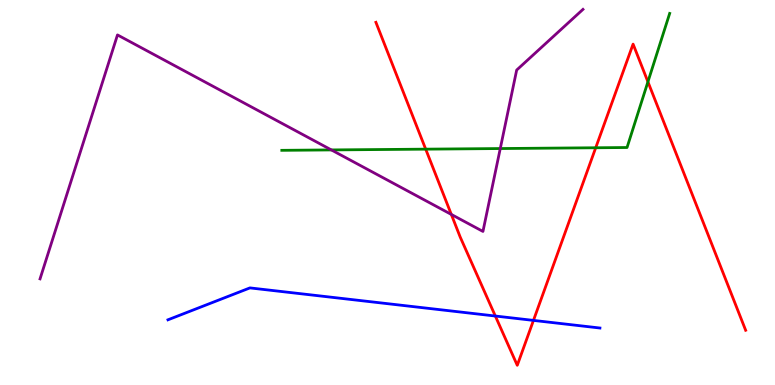[{'lines': ['blue', 'red'], 'intersections': [{'x': 6.39, 'y': 1.79}, {'x': 6.88, 'y': 1.68}]}, {'lines': ['green', 'red'], 'intersections': [{'x': 5.49, 'y': 6.13}, {'x': 7.69, 'y': 6.16}, {'x': 8.36, 'y': 7.87}]}, {'lines': ['purple', 'red'], 'intersections': [{'x': 5.82, 'y': 4.43}]}, {'lines': ['blue', 'green'], 'intersections': []}, {'lines': ['blue', 'purple'], 'intersections': []}, {'lines': ['green', 'purple'], 'intersections': [{'x': 4.28, 'y': 6.11}, {'x': 6.46, 'y': 6.14}]}]